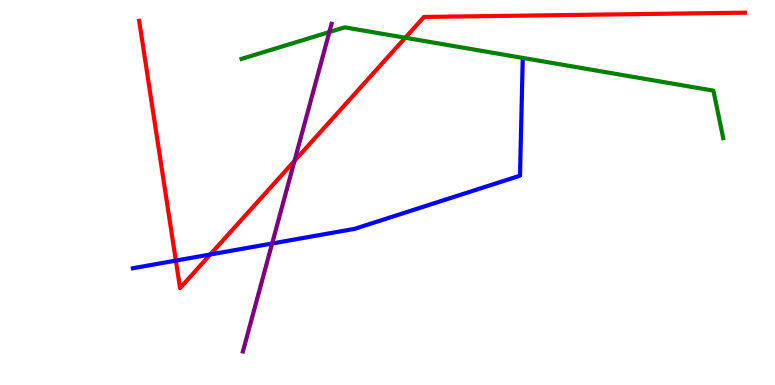[{'lines': ['blue', 'red'], 'intersections': [{'x': 2.27, 'y': 3.23}, {'x': 2.71, 'y': 3.39}]}, {'lines': ['green', 'red'], 'intersections': [{'x': 5.23, 'y': 9.02}]}, {'lines': ['purple', 'red'], 'intersections': [{'x': 3.8, 'y': 5.82}]}, {'lines': ['blue', 'green'], 'intersections': []}, {'lines': ['blue', 'purple'], 'intersections': [{'x': 3.51, 'y': 3.68}]}, {'lines': ['green', 'purple'], 'intersections': [{'x': 4.25, 'y': 9.17}]}]